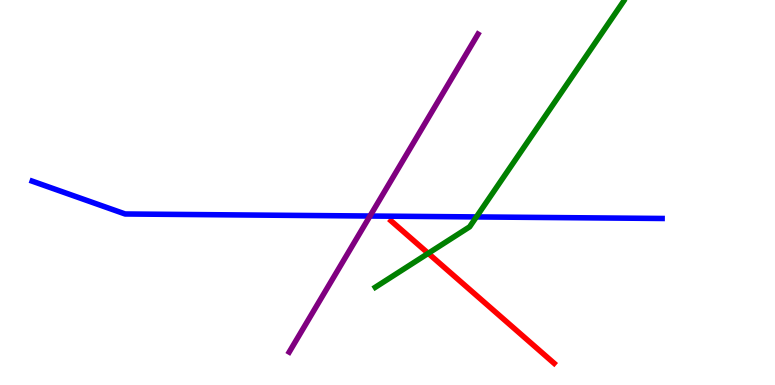[{'lines': ['blue', 'red'], 'intersections': []}, {'lines': ['green', 'red'], 'intersections': [{'x': 5.53, 'y': 3.42}]}, {'lines': ['purple', 'red'], 'intersections': []}, {'lines': ['blue', 'green'], 'intersections': [{'x': 6.15, 'y': 4.37}]}, {'lines': ['blue', 'purple'], 'intersections': [{'x': 4.77, 'y': 4.39}]}, {'lines': ['green', 'purple'], 'intersections': []}]